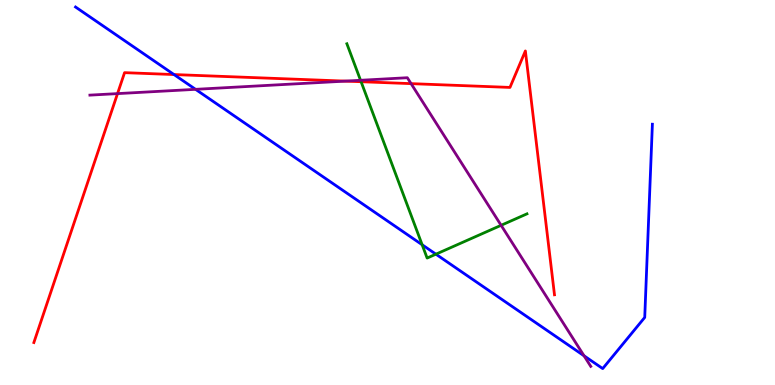[{'lines': ['blue', 'red'], 'intersections': [{'x': 2.25, 'y': 8.06}]}, {'lines': ['green', 'red'], 'intersections': [{'x': 4.66, 'y': 7.88}]}, {'lines': ['purple', 'red'], 'intersections': [{'x': 1.52, 'y': 7.57}, {'x': 4.46, 'y': 7.89}, {'x': 5.3, 'y': 7.83}]}, {'lines': ['blue', 'green'], 'intersections': [{'x': 5.45, 'y': 3.64}, {'x': 5.62, 'y': 3.4}]}, {'lines': ['blue', 'purple'], 'intersections': [{'x': 2.52, 'y': 7.68}, {'x': 7.54, 'y': 0.759}]}, {'lines': ['green', 'purple'], 'intersections': [{'x': 4.65, 'y': 7.91}, {'x': 6.47, 'y': 4.15}]}]